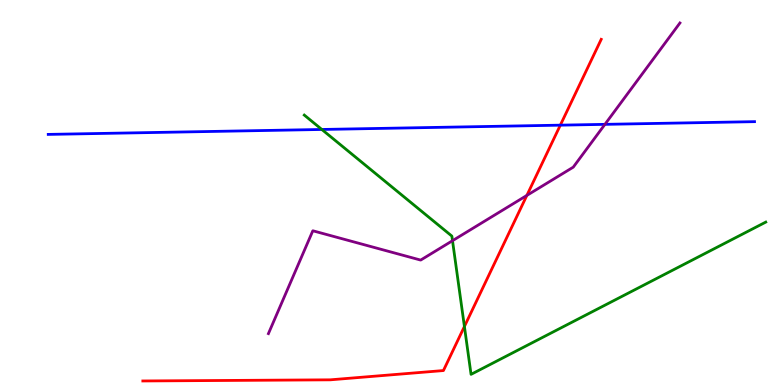[{'lines': ['blue', 'red'], 'intersections': [{'x': 7.23, 'y': 6.75}]}, {'lines': ['green', 'red'], 'intersections': [{'x': 5.99, 'y': 1.52}]}, {'lines': ['purple', 'red'], 'intersections': [{'x': 6.8, 'y': 4.92}]}, {'lines': ['blue', 'green'], 'intersections': [{'x': 4.15, 'y': 6.64}]}, {'lines': ['blue', 'purple'], 'intersections': [{'x': 7.81, 'y': 6.77}]}, {'lines': ['green', 'purple'], 'intersections': [{'x': 5.84, 'y': 3.75}]}]